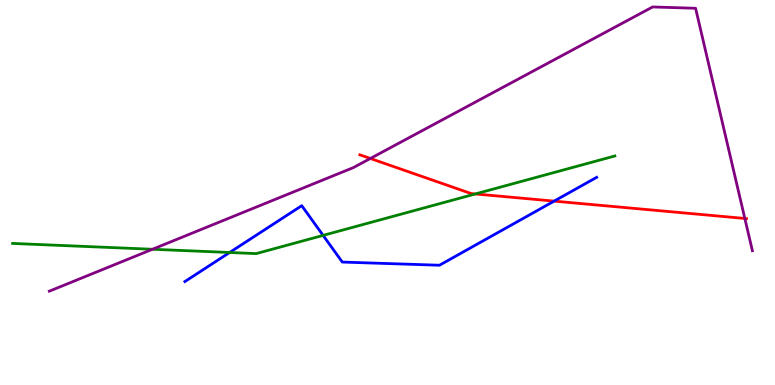[{'lines': ['blue', 'red'], 'intersections': [{'x': 7.15, 'y': 4.78}]}, {'lines': ['green', 'red'], 'intersections': [{'x': 6.13, 'y': 4.96}]}, {'lines': ['purple', 'red'], 'intersections': [{'x': 4.78, 'y': 5.88}, {'x': 9.61, 'y': 4.33}]}, {'lines': ['blue', 'green'], 'intersections': [{'x': 2.96, 'y': 3.44}, {'x': 4.17, 'y': 3.89}]}, {'lines': ['blue', 'purple'], 'intersections': []}, {'lines': ['green', 'purple'], 'intersections': [{'x': 1.97, 'y': 3.53}]}]